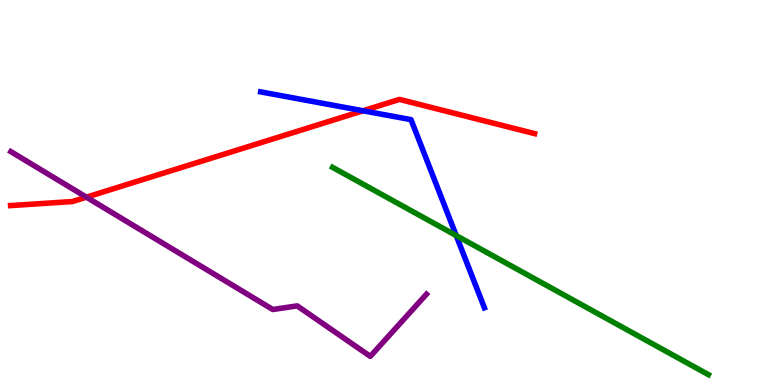[{'lines': ['blue', 'red'], 'intersections': [{'x': 4.68, 'y': 7.12}]}, {'lines': ['green', 'red'], 'intersections': []}, {'lines': ['purple', 'red'], 'intersections': [{'x': 1.12, 'y': 4.88}]}, {'lines': ['blue', 'green'], 'intersections': [{'x': 5.89, 'y': 3.88}]}, {'lines': ['blue', 'purple'], 'intersections': []}, {'lines': ['green', 'purple'], 'intersections': []}]